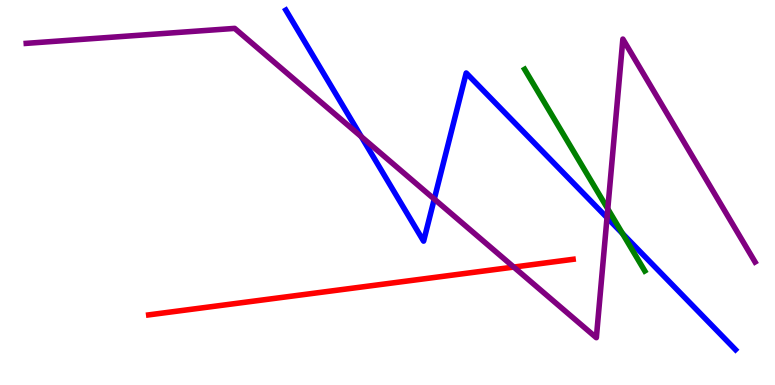[{'lines': ['blue', 'red'], 'intersections': []}, {'lines': ['green', 'red'], 'intersections': []}, {'lines': ['purple', 'red'], 'intersections': [{'x': 6.63, 'y': 3.06}]}, {'lines': ['blue', 'green'], 'intersections': [{'x': 8.03, 'y': 3.93}]}, {'lines': ['blue', 'purple'], 'intersections': [{'x': 4.66, 'y': 6.45}, {'x': 5.6, 'y': 4.83}, {'x': 7.83, 'y': 4.35}]}, {'lines': ['green', 'purple'], 'intersections': [{'x': 7.84, 'y': 4.57}]}]